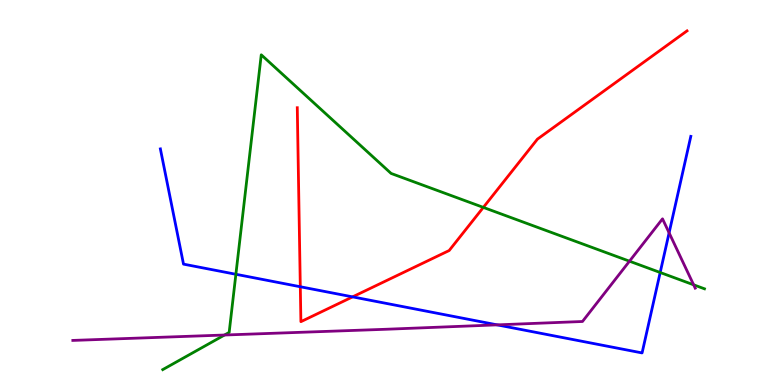[{'lines': ['blue', 'red'], 'intersections': [{'x': 3.87, 'y': 2.55}, {'x': 4.55, 'y': 2.29}]}, {'lines': ['green', 'red'], 'intersections': [{'x': 6.24, 'y': 4.61}]}, {'lines': ['purple', 'red'], 'intersections': []}, {'lines': ['blue', 'green'], 'intersections': [{'x': 3.04, 'y': 2.88}, {'x': 8.52, 'y': 2.92}]}, {'lines': ['blue', 'purple'], 'intersections': [{'x': 6.42, 'y': 1.56}, {'x': 8.63, 'y': 3.95}]}, {'lines': ['green', 'purple'], 'intersections': [{'x': 2.9, 'y': 1.3}, {'x': 8.12, 'y': 3.22}, {'x': 8.95, 'y': 2.6}]}]